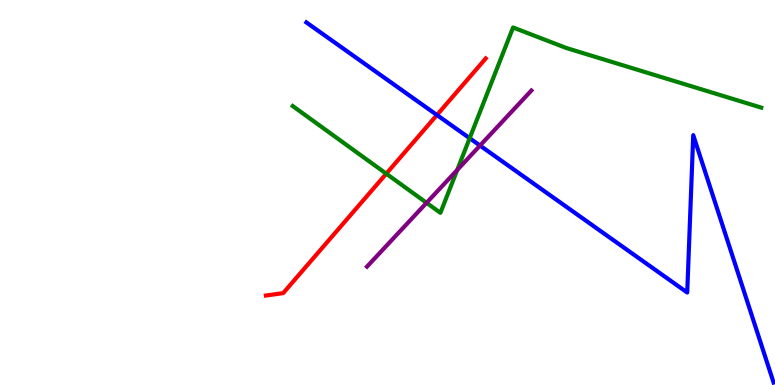[{'lines': ['blue', 'red'], 'intersections': [{'x': 5.64, 'y': 7.01}]}, {'lines': ['green', 'red'], 'intersections': [{'x': 4.98, 'y': 5.49}]}, {'lines': ['purple', 'red'], 'intersections': []}, {'lines': ['blue', 'green'], 'intersections': [{'x': 6.06, 'y': 6.41}]}, {'lines': ['blue', 'purple'], 'intersections': [{'x': 6.19, 'y': 6.22}]}, {'lines': ['green', 'purple'], 'intersections': [{'x': 5.5, 'y': 4.73}, {'x': 5.9, 'y': 5.58}]}]